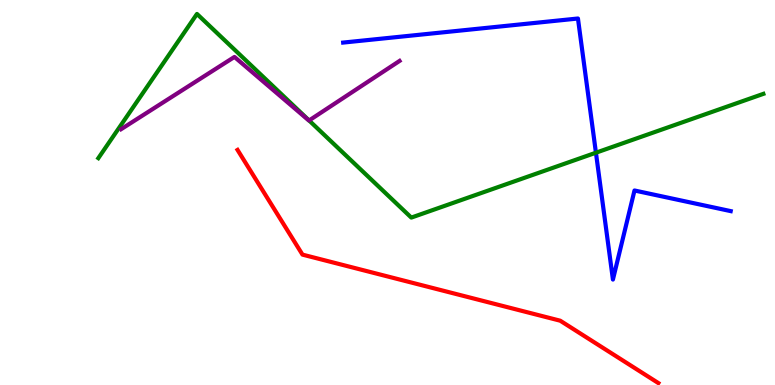[{'lines': ['blue', 'red'], 'intersections': []}, {'lines': ['green', 'red'], 'intersections': []}, {'lines': ['purple', 'red'], 'intersections': []}, {'lines': ['blue', 'green'], 'intersections': [{'x': 7.69, 'y': 6.03}]}, {'lines': ['blue', 'purple'], 'intersections': []}, {'lines': ['green', 'purple'], 'intersections': [{'x': 3.99, 'y': 6.87}]}]